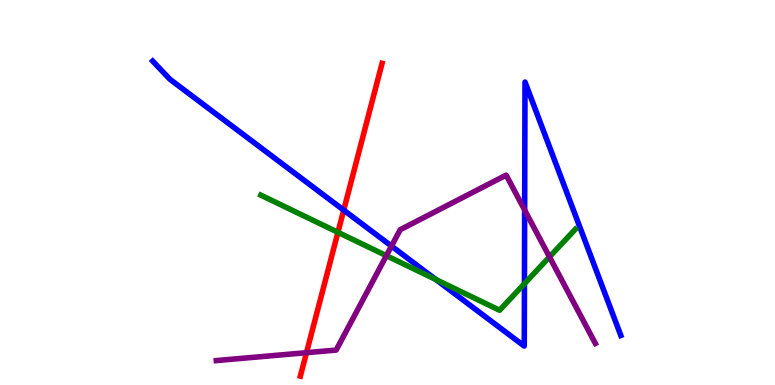[{'lines': ['blue', 'red'], 'intersections': [{'x': 4.44, 'y': 4.54}]}, {'lines': ['green', 'red'], 'intersections': [{'x': 4.36, 'y': 3.97}]}, {'lines': ['purple', 'red'], 'intersections': [{'x': 3.95, 'y': 0.84}]}, {'lines': ['blue', 'green'], 'intersections': [{'x': 5.62, 'y': 2.74}, {'x': 6.77, 'y': 2.63}]}, {'lines': ['blue', 'purple'], 'intersections': [{'x': 5.05, 'y': 3.61}, {'x': 6.77, 'y': 4.54}]}, {'lines': ['green', 'purple'], 'intersections': [{'x': 4.99, 'y': 3.36}, {'x': 7.09, 'y': 3.33}]}]